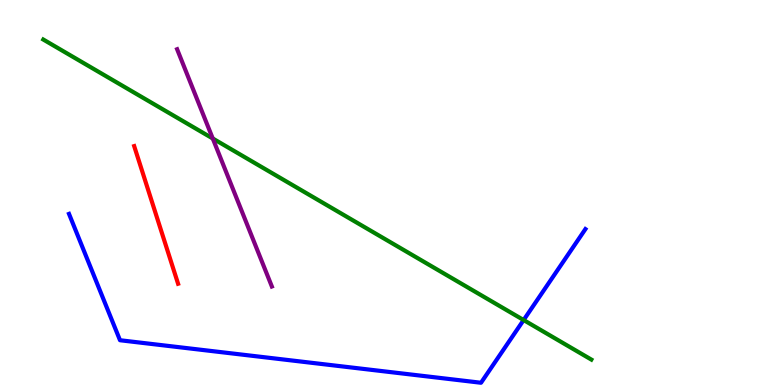[{'lines': ['blue', 'red'], 'intersections': []}, {'lines': ['green', 'red'], 'intersections': []}, {'lines': ['purple', 'red'], 'intersections': []}, {'lines': ['blue', 'green'], 'intersections': [{'x': 6.76, 'y': 1.69}]}, {'lines': ['blue', 'purple'], 'intersections': []}, {'lines': ['green', 'purple'], 'intersections': [{'x': 2.75, 'y': 6.4}]}]